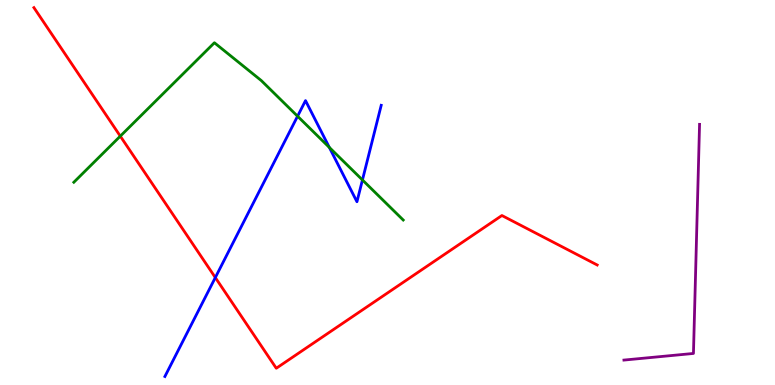[{'lines': ['blue', 'red'], 'intersections': [{'x': 2.78, 'y': 2.79}]}, {'lines': ['green', 'red'], 'intersections': [{'x': 1.55, 'y': 6.46}]}, {'lines': ['purple', 'red'], 'intersections': []}, {'lines': ['blue', 'green'], 'intersections': [{'x': 3.84, 'y': 6.98}, {'x': 4.25, 'y': 6.17}, {'x': 4.68, 'y': 5.33}]}, {'lines': ['blue', 'purple'], 'intersections': []}, {'lines': ['green', 'purple'], 'intersections': []}]